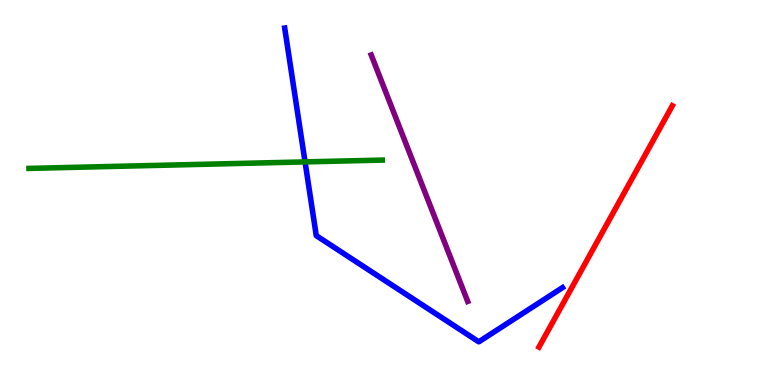[{'lines': ['blue', 'red'], 'intersections': []}, {'lines': ['green', 'red'], 'intersections': []}, {'lines': ['purple', 'red'], 'intersections': []}, {'lines': ['blue', 'green'], 'intersections': [{'x': 3.94, 'y': 5.79}]}, {'lines': ['blue', 'purple'], 'intersections': []}, {'lines': ['green', 'purple'], 'intersections': []}]